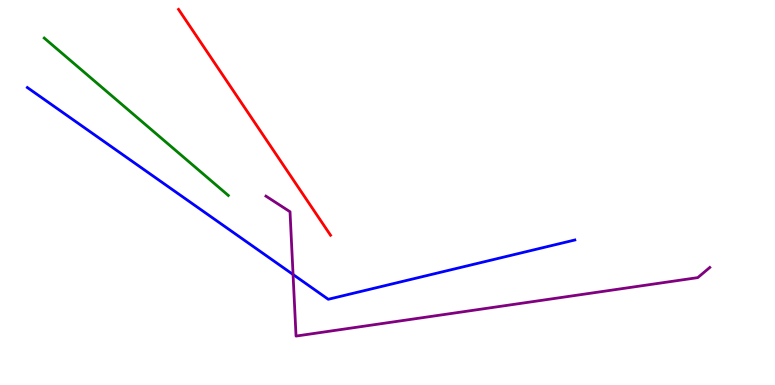[{'lines': ['blue', 'red'], 'intersections': []}, {'lines': ['green', 'red'], 'intersections': []}, {'lines': ['purple', 'red'], 'intersections': []}, {'lines': ['blue', 'green'], 'intersections': []}, {'lines': ['blue', 'purple'], 'intersections': [{'x': 3.78, 'y': 2.87}]}, {'lines': ['green', 'purple'], 'intersections': []}]